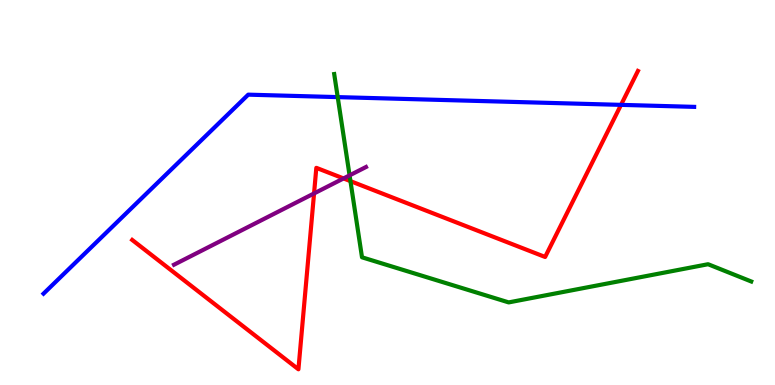[{'lines': ['blue', 'red'], 'intersections': [{'x': 8.01, 'y': 7.28}]}, {'lines': ['green', 'red'], 'intersections': [{'x': 4.52, 'y': 5.3}]}, {'lines': ['purple', 'red'], 'intersections': [{'x': 4.05, 'y': 4.98}, {'x': 4.43, 'y': 5.37}]}, {'lines': ['blue', 'green'], 'intersections': [{'x': 4.36, 'y': 7.48}]}, {'lines': ['blue', 'purple'], 'intersections': []}, {'lines': ['green', 'purple'], 'intersections': [{'x': 4.51, 'y': 5.45}]}]